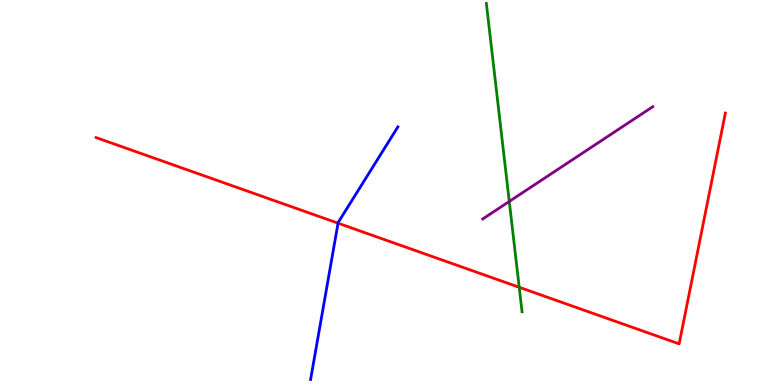[{'lines': ['blue', 'red'], 'intersections': [{'x': 4.36, 'y': 4.2}]}, {'lines': ['green', 'red'], 'intersections': [{'x': 6.7, 'y': 2.54}]}, {'lines': ['purple', 'red'], 'intersections': []}, {'lines': ['blue', 'green'], 'intersections': []}, {'lines': ['blue', 'purple'], 'intersections': []}, {'lines': ['green', 'purple'], 'intersections': [{'x': 6.57, 'y': 4.77}]}]